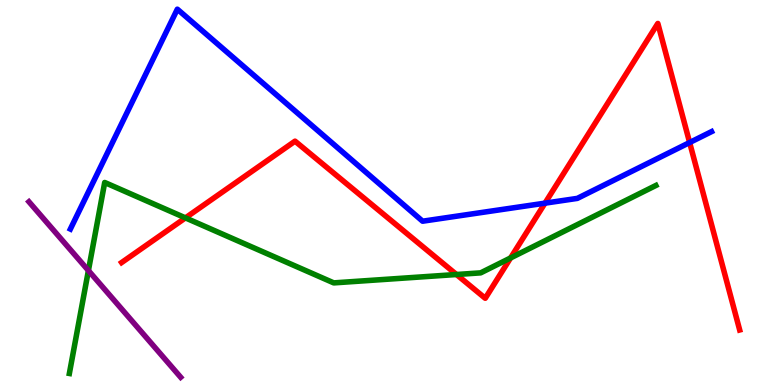[{'lines': ['blue', 'red'], 'intersections': [{'x': 7.03, 'y': 4.72}, {'x': 8.9, 'y': 6.3}]}, {'lines': ['green', 'red'], 'intersections': [{'x': 2.39, 'y': 4.34}, {'x': 5.89, 'y': 2.87}, {'x': 6.59, 'y': 3.3}]}, {'lines': ['purple', 'red'], 'intersections': []}, {'lines': ['blue', 'green'], 'intersections': []}, {'lines': ['blue', 'purple'], 'intersections': []}, {'lines': ['green', 'purple'], 'intersections': [{'x': 1.14, 'y': 2.97}]}]